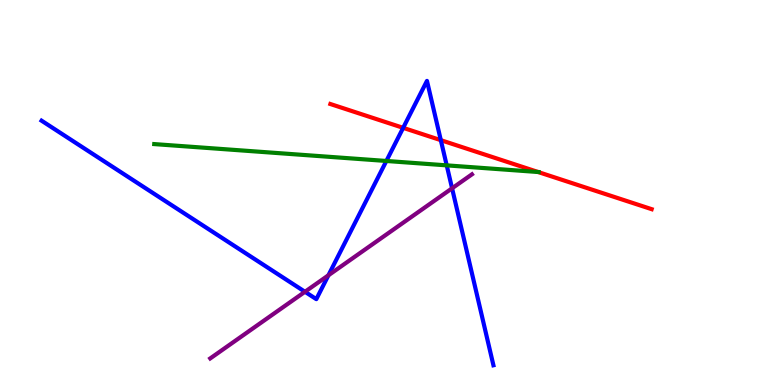[{'lines': ['blue', 'red'], 'intersections': [{'x': 5.2, 'y': 6.68}, {'x': 5.69, 'y': 6.36}]}, {'lines': ['green', 'red'], 'intersections': [{'x': 6.94, 'y': 5.53}]}, {'lines': ['purple', 'red'], 'intersections': []}, {'lines': ['blue', 'green'], 'intersections': [{'x': 4.99, 'y': 5.82}, {'x': 5.76, 'y': 5.7}]}, {'lines': ['blue', 'purple'], 'intersections': [{'x': 3.94, 'y': 2.42}, {'x': 4.24, 'y': 2.85}, {'x': 5.83, 'y': 5.11}]}, {'lines': ['green', 'purple'], 'intersections': []}]